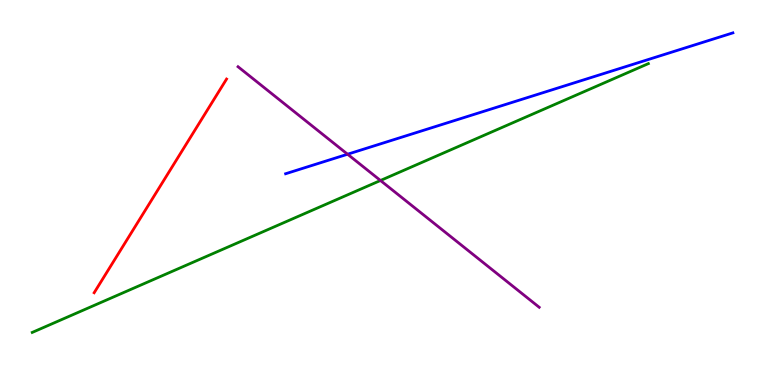[{'lines': ['blue', 'red'], 'intersections': []}, {'lines': ['green', 'red'], 'intersections': []}, {'lines': ['purple', 'red'], 'intersections': []}, {'lines': ['blue', 'green'], 'intersections': []}, {'lines': ['blue', 'purple'], 'intersections': [{'x': 4.48, 'y': 5.99}]}, {'lines': ['green', 'purple'], 'intersections': [{'x': 4.91, 'y': 5.31}]}]